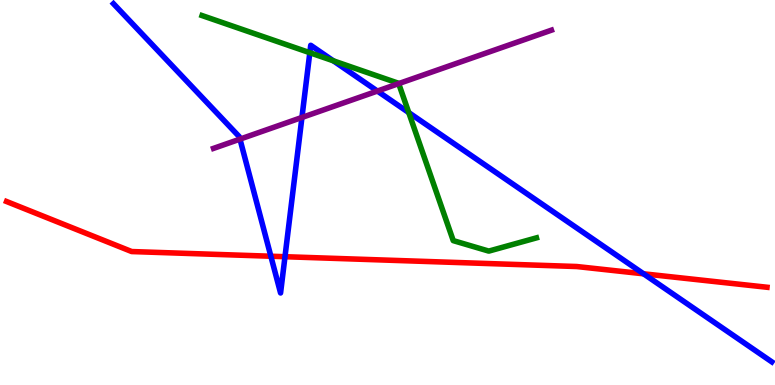[{'lines': ['blue', 'red'], 'intersections': [{'x': 3.5, 'y': 3.34}, {'x': 3.68, 'y': 3.33}, {'x': 8.3, 'y': 2.89}]}, {'lines': ['green', 'red'], 'intersections': []}, {'lines': ['purple', 'red'], 'intersections': []}, {'lines': ['blue', 'green'], 'intersections': [{'x': 4.0, 'y': 8.63}, {'x': 4.3, 'y': 8.42}, {'x': 5.27, 'y': 7.08}]}, {'lines': ['blue', 'purple'], 'intersections': [{'x': 3.1, 'y': 6.39}, {'x': 3.9, 'y': 6.95}, {'x': 4.87, 'y': 7.63}]}, {'lines': ['green', 'purple'], 'intersections': [{'x': 5.14, 'y': 7.83}]}]